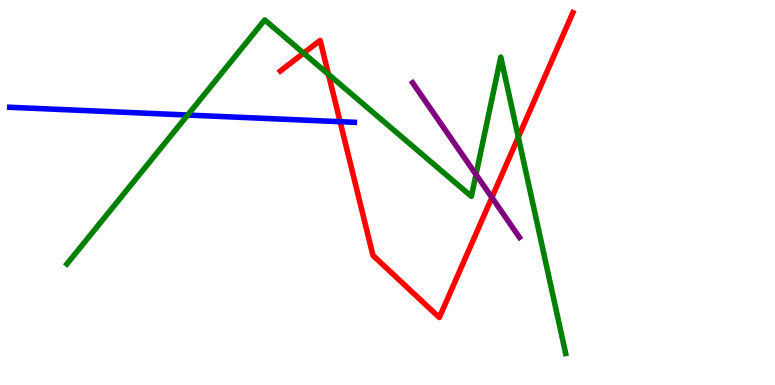[{'lines': ['blue', 'red'], 'intersections': [{'x': 4.39, 'y': 6.84}]}, {'lines': ['green', 'red'], 'intersections': [{'x': 3.92, 'y': 8.62}, {'x': 4.24, 'y': 8.07}, {'x': 6.69, 'y': 6.44}]}, {'lines': ['purple', 'red'], 'intersections': [{'x': 6.35, 'y': 4.87}]}, {'lines': ['blue', 'green'], 'intersections': [{'x': 2.42, 'y': 7.01}]}, {'lines': ['blue', 'purple'], 'intersections': []}, {'lines': ['green', 'purple'], 'intersections': [{'x': 6.14, 'y': 5.47}]}]